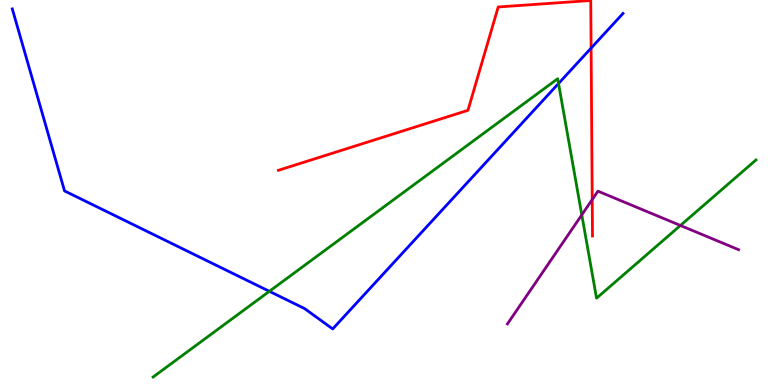[{'lines': ['blue', 'red'], 'intersections': [{'x': 7.63, 'y': 8.75}]}, {'lines': ['green', 'red'], 'intersections': []}, {'lines': ['purple', 'red'], 'intersections': [{'x': 7.64, 'y': 4.82}]}, {'lines': ['blue', 'green'], 'intersections': [{'x': 3.48, 'y': 2.43}, {'x': 7.21, 'y': 7.83}]}, {'lines': ['blue', 'purple'], 'intersections': []}, {'lines': ['green', 'purple'], 'intersections': [{'x': 7.51, 'y': 4.42}, {'x': 8.78, 'y': 4.14}]}]